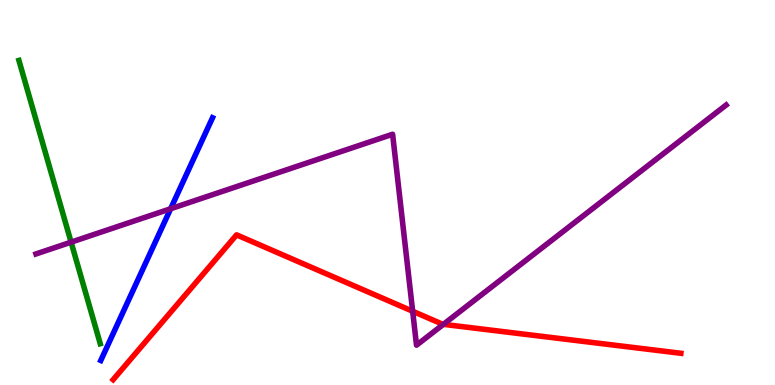[{'lines': ['blue', 'red'], 'intersections': []}, {'lines': ['green', 'red'], 'intersections': []}, {'lines': ['purple', 'red'], 'intersections': [{'x': 5.32, 'y': 1.92}, {'x': 5.72, 'y': 1.58}]}, {'lines': ['blue', 'green'], 'intersections': []}, {'lines': ['blue', 'purple'], 'intersections': [{'x': 2.2, 'y': 4.58}]}, {'lines': ['green', 'purple'], 'intersections': [{'x': 0.917, 'y': 3.71}]}]